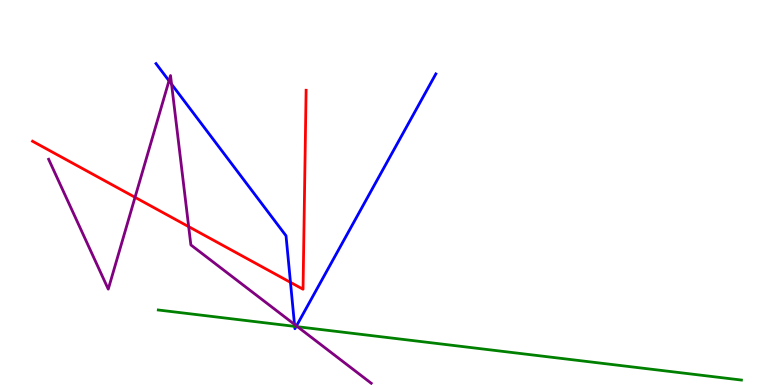[{'lines': ['blue', 'red'], 'intersections': [{'x': 3.75, 'y': 2.67}]}, {'lines': ['green', 'red'], 'intersections': []}, {'lines': ['purple', 'red'], 'intersections': [{'x': 1.74, 'y': 4.87}, {'x': 2.43, 'y': 4.11}]}, {'lines': ['blue', 'green'], 'intersections': [{'x': 3.8, 'y': 1.52}, {'x': 3.82, 'y': 1.52}]}, {'lines': ['blue', 'purple'], 'intersections': [{'x': 2.18, 'y': 7.9}, {'x': 2.21, 'y': 7.81}, {'x': 3.8, 'y': 1.57}, {'x': 3.83, 'y': 1.53}]}, {'lines': ['green', 'purple'], 'intersections': [{'x': 3.84, 'y': 1.51}]}]